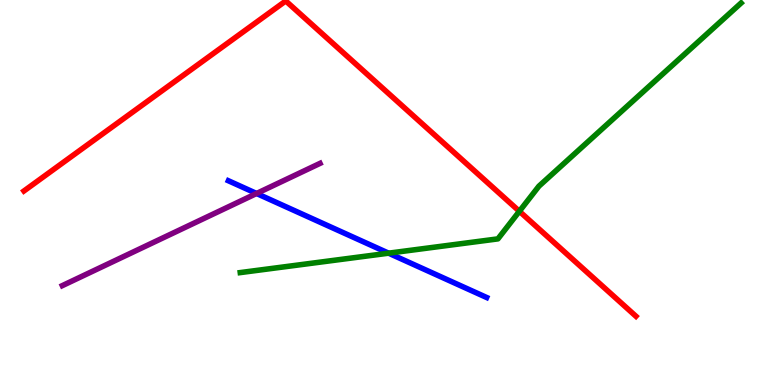[{'lines': ['blue', 'red'], 'intersections': []}, {'lines': ['green', 'red'], 'intersections': [{'x': 6.7, 'y': 4.51}]}, {'lines': ['purple', 'red'], 'intersections': []}, {'lines': ['blue', 'green'], 'intersections': [{'x': 5.01, 'y': 3.42}]}, {'lines': ['blue', 'purple'], 'intersections': [{'x': 3.31, 'y': 4.97}]}, {'lines': ['green', 'purple'], 'intersections': []}]